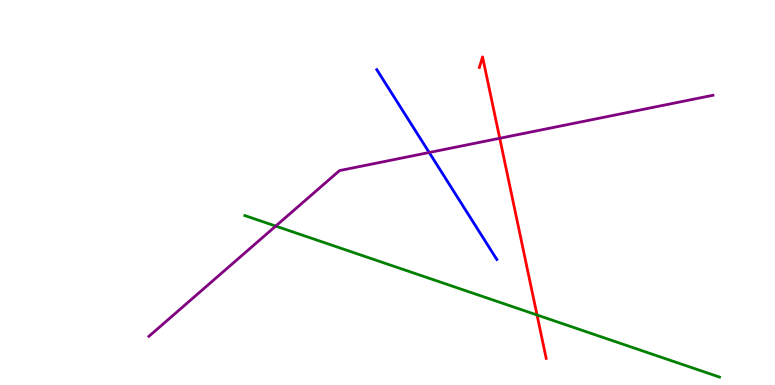[{'lines': ['blue', 'red'], 'intersections': []}, {'lines': ['green', 'red'], 'intersections': [{'x': 6.93, 'y': 1.82}]}, {'lines': ['purple', 'red'], 'intersections': [{'x': 6.45, 'y': 6.41}]}, {'lines': ['blue', 'green'], 'intersections': []}, {'lines': ['blue', 'purple'], 'intersections': [{'x': 5.54, 'y': 6.04}]}, {'lines': ['green', 'purple'], 'intersections': [{'x': 3.56, 'y': 4.13}]}]